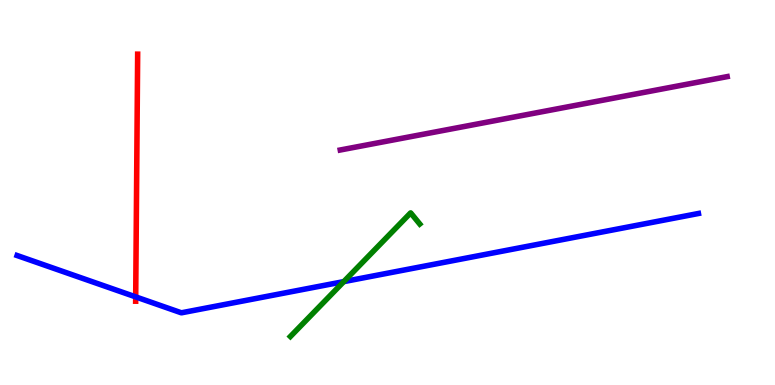[{'lines': ['blue', 'red'], 'intersections': [{'x': 1.75, 'y': 2.29}]}, {'lines': ['green', 'red'], 'intersections': []}, {'lines': ['purple', 'red'], 'intersections': []}, {'lines': ['blue', 'green'], 'intersections': [{'x': 4.44, 'y': 2.69}]}, {'lines': ['blue', 'purple'], 'intersections': []}, {'lines': ['green', 'purple'], 'intersections': []}]